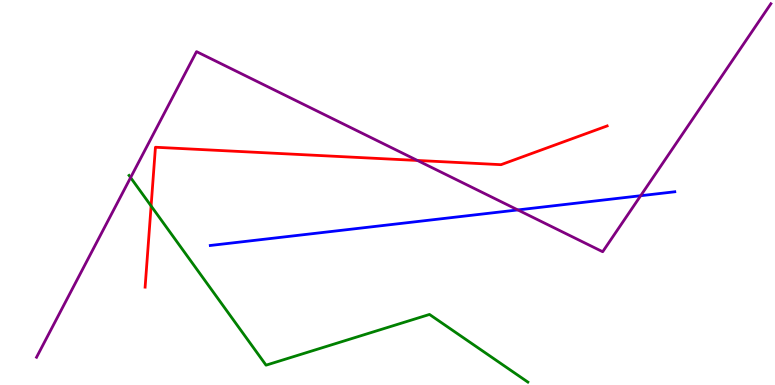[{'lines': ['blue', 'red'], 'intersections': []}, {'lines': ['green', 'red'], 'intersections': [{'x': 1.95, 'y': 4.65}]}, {'lines': ['purple', 'red'], 'intersections': [{'x': 5.39, 'y': 5.83}]}, {'lines': ['blue', 'green'], 'intersections': []}, {'lines': ['blue', 'purple'], 'intersections': [{'x': 6.68, 'y': 4.55}, {'x': 8.27, 'y': 4.92}]}, {'lines': ['green', 'purple'], 'intersections': [{'x': 1.69, 'y': 5.39}]}]